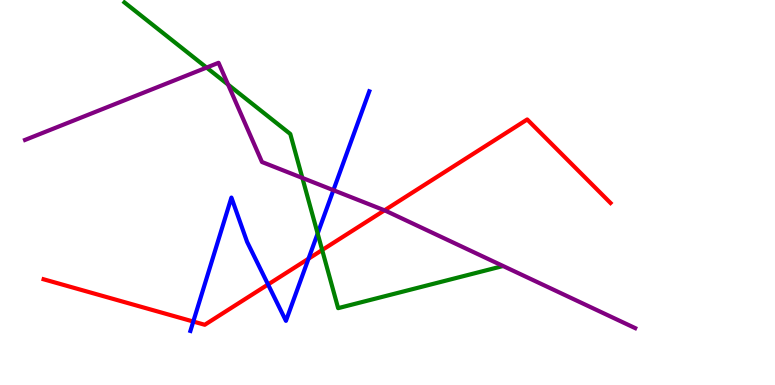[{'lines': ['blue', 'red'], 'intersections': [{'x': 2.49, 'y': 1.65}, {'x': 3.46, 'y': 2.61}, {'x': 3.98, 'y': 3.28}]}, {'lines': ['green', 'red'], 'intersections': [{'x': 4.16, 'y': 3.51}]}, {'lines': ['purple', 'red'], 'intersections': [{'x': 4.96, 'y': 4.54}]}, {'lines': ['blue', 'green'], 'intersections': [{'x': 4.1, 'y': 3.93}]}, {'lines': ['blue', 'purple'], 'intersections': [{'x': 4.3, 'y': 5.06}]}, {'lines': ['green', 'purple'], 'intersections': [{'x': 2.67, 'y': 8.24}, {'x': 2.94, 'y': 7.8}, {'x': 3.9, 'y': 5.38}]}]